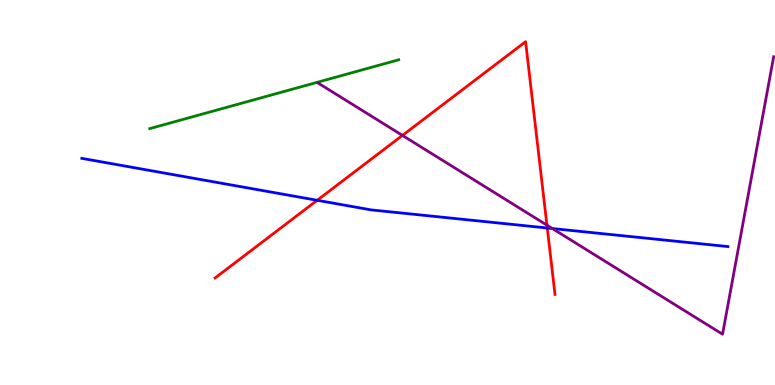[{'lines': ['blue', 'red'], 'intersections': [{'x': 4.09, 'y': 4.8}, {'x': 7.06, 'y': 4.08}]}, {'lines': ['green', 'red'], 'intersections': []}, {'lines': ['purple', 'red'], 'intersections': [{'x': 5.19, 'y': 6.48}, {'x': 7.06, 'y': 4.15}]}, {'lines': ['blue', 'green'], 'intersections': []}, {'lines': ['blue', 'purple'], 'intersections': [{'x': 7.13, 'y': 4.06}]}, {'lines': ['green', 'purple'], 'intersections': []}]